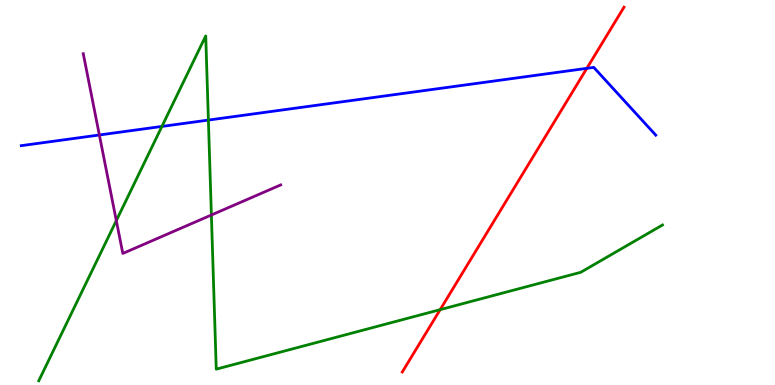[{'lines': ['blue', 'red'], 'intersections': [{'x': 7.57, 'y': 8.23}]}, {'lines': ['green', 'red'], 'intersections': [{'x': 5.68, 'y': 1.96}]}, {'lines': ['purple', 'red'], 'intersections': []}, {'lines': ['blue', 'green'], 'intersections': [{'x': 2.09, 'y': 6.72}, {'x': 2.69, 'y': 6.88}]}, {'lines': ['blue', 'purple'], 'intersections': [{'x': 1.28, 'y': 6.49}]}, {'lines': ['green', 'purple'], 'intersections': [{'x': 1.5, 'y': 4.27}, {'x': 2.73, 'y': 4.42}]}]